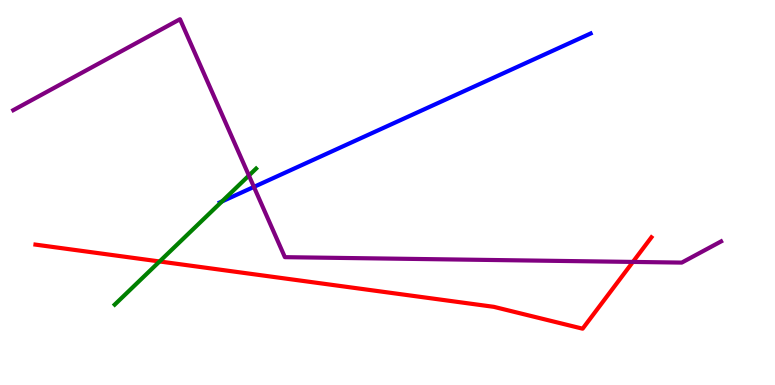[{'lines': ['blue', 'red'], 'intersections': []}, {'lines': ['green', 'red'], 'intersections': [{'x': 2.06, 'y': 3.21}]}, {'lines': ['purple', 'red'], 'intersections': [{'x': 8.17, 'y': 3.2}]}, {'lines': ['blue', 'green'], 'intersections': [{'x': 2.86, 'y': 4.77}]}, {'lines': ['blue', 'purple'], 'intersections': [{'x': 3.28, 'y': 5.15}]}, {'lines': ['green', 'purple'], 'intersections': [{'x': 3.21, 'y': 5.44}]}]